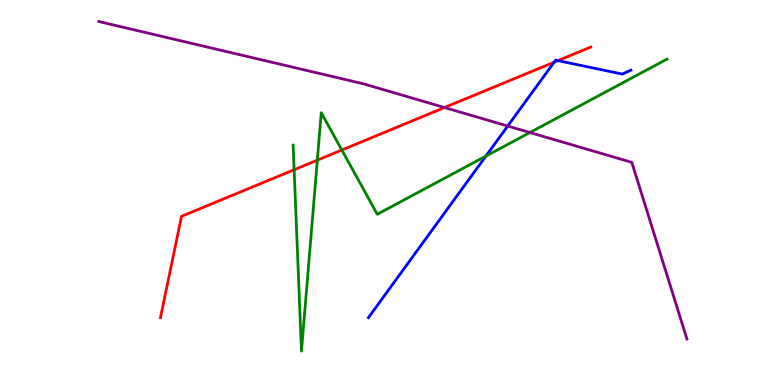[{'lines': ['blue', 'red'], 'intersections': [{'x': 7.15, 'y': 8.38}, {'x': 7.2, 'y': 8.43}]}, {'lines': ['green', 'red'], 'intersections': [{'x': 3.8, 'y': 5.59}, {'x': 4.09, 'y': 5.84}, {'x': 4.41, 'y': 6.1}]}, {'lines': ['purple', 'red'], 'intersections': [{'x': 5.74, 'y': 7.21}]}, {'lines': ['blue', 'green'], 'intersections': [{'x': 6.27, 'y': 5.94}]}, {'lines': ['blue', 'purple'], 'intersections': [{'x': 6.55, 'y': 6.73}]}, {'lines': ['green', 'purple'], 'intersections': [{'x': 6.84, 'y': 6.56}]}]